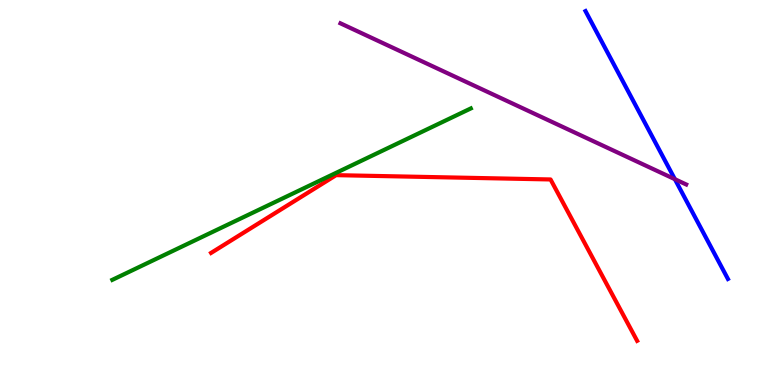[{'lines': ['blue', 'red'], 'intersections': []}, {'lines': ['green', 'red'], 'intersections': []}, {'lines': ['purple', 'red'], 'intersections': []}, {'lines': ['blue', 'green'], 'intersections': []}, {'lines': ['blue', 'purple'], 'intersections': [{'x': 8.71, 'y': 5.35}]}, {'lines': ['green', 'purple'], 'intersections': []}]